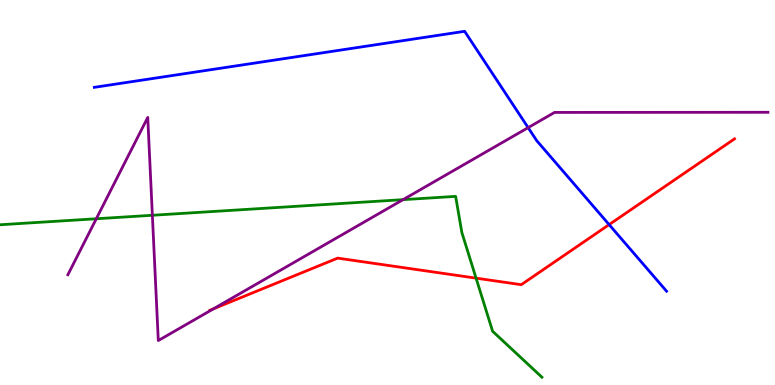[{'lines': ['blue', 'red'], 'intersections': [{'x': 7.86, 'y': 4.17}]}, {'lines': ['green', 'red'], 'intersections': [{'x': 6.14, 'y': 2.78}]}, {'lines': ['purple', 'red'], 'intersections': [{'x': 2.75, 'y': 1.98}]}, {'lines': ['blue', 'green'], 'intersections': []}, {'lines': ['blue', 'purple'], 'intersections': [{'x': 6.81, 'y': 6.68}]}, {'lines': ['green', 'purple'], 'intersections': [{'x': 1.24, 'y': 4.32}, {'x': 1.97, 'y': 4.41}, {'x': 5.2, 'y': 4.81}]}]